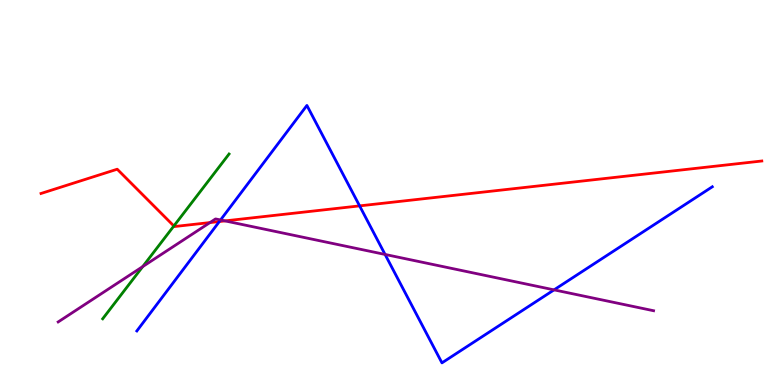[{'lines': ['blue', 'red'], 'intersections': [{'x': 2.83, 'y': 4.25}, {'x': 4.64, 'y': 4.65}]}, {'lines': ['green', 'red'], 'intersections': [{'x': 2.24, 'y': 4.13}]}, {'lines': ['purple', 'red'], 'intersections': [{'x': 2.71, 'y': 4.22}, {'x': 2.9, 'y': 4.26}]}, {'lines': ['blue', 'green'], 'intersections': []}, {'lines': ['blue', 'purple'], 'intersections': [{'x': 2.85, 'y': 4.29}, {'x': 4.97, 'y': 3.39}, {'x': 7.15, 'y': 2.47}]}, {'lines': ['green', 'purple'], 'intersections': [{'x': 1.84, 'y': 3.08}]}]